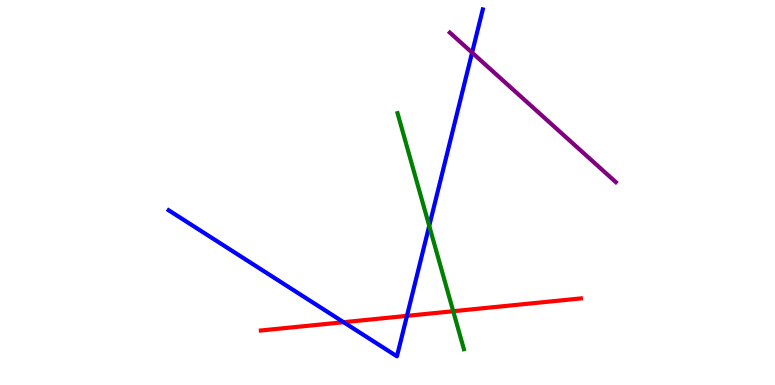[{'lines': ['blue', 'red'], 'intersections': [{'x': 4.43, 'y': 1.63}, {'x': 5.25, 'y': 1.8}]}, {'lines': ['green', 'red'], 'intersections': [{'x': 5.85, 'y': 1.92}]}, {'lines': ['purple', 'red'], 'intersections': []}, {'lines': ['blue', 'green'], 'intersections': [{'x': 5.54, 'y': 4.13}]}, {'lines': ['blue', 'purple'], 'intersections': [{'x': 6.09, 'y': 8.63}]}, {'lines': ['green', 'purple'], 'intersections': []}]